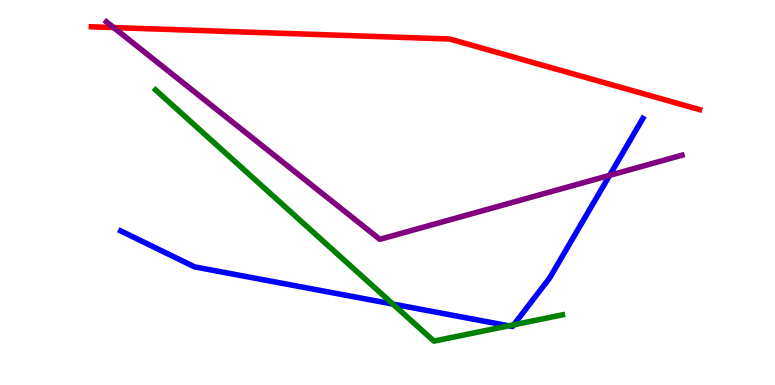[{'lines': ['blue', 'red'], 'intersections': []}, {'lines': ['green', 'red'], 'intersections': []}, {'lines': ['purple', 'red'], 'intersections': [{'x': 1.47, 'y': 9.28}]}, {'lines': ['blue', 'green'], 'intersections': [{'x': 5.07, 'y': 2.1}, {'x': 6.56, 'y': 1.54}, {'x': 6.63, 'y': 1.56}]}, {'lines': ['blue', 'purple'], 'intersections': [{'x': 7.87, 'y': 5.44}]}, {'lines': ['green', 'purple'], 'intersections': []}]